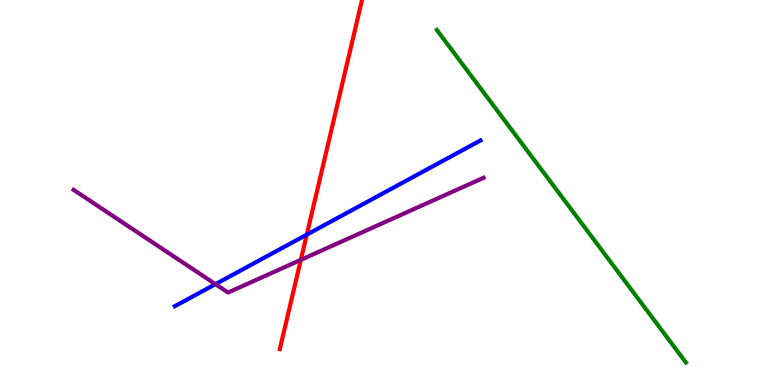[{'lines': ['blue', 'red'], 'intersections': [{'x': 3.96, 'y': 3.91}]}, {'lines': ['green', 'red'], 'intersections': []}, {'lines': ['purple', 'red'], 'intersections': [{'x': 3.88, 'y': 3.25}]}, {'lines': ['blue', 'green'], 'intersections': []}, {'lines': ['blue', 'purple'], 'intersections': [{'x': 2.78, 'y': 2.62}]}, {'lines': ['green', 'purple'], 'intersections': []}]